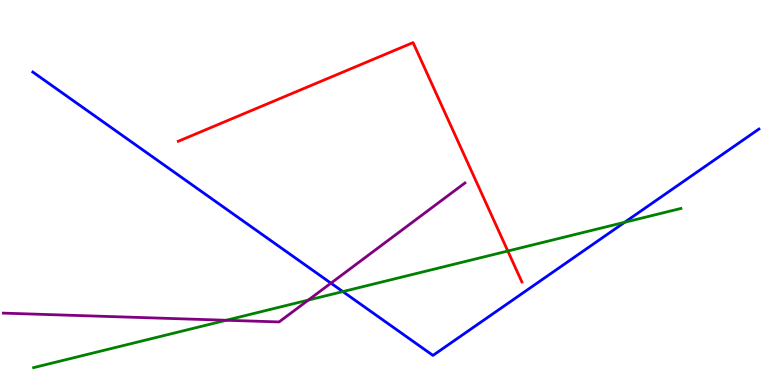[{'lines': ['blue', 'red'], 'intersections': []}, {'lines': ['green', 'red'], 'intersections': [{'x': 6.55, 'y': 3.48}]}, {'lines': ['purple', 'red'], 'intersections': []}, {'lines': ['blue', 'green'], 'intersections': [{'x': 4.42, 'y': 2.43}, {'x': 8.06, 'y': 4.23}]}, {'lines': ['blue', 'purple'], 'intersections': [{'x': 4.27, 'y': 2.65}]}, {'lines': ['green', 'purple'], 'intersections': [{'x': 2.92, 'y': 1.68}, {'x': 3.98, 'y': 2.21}]}]